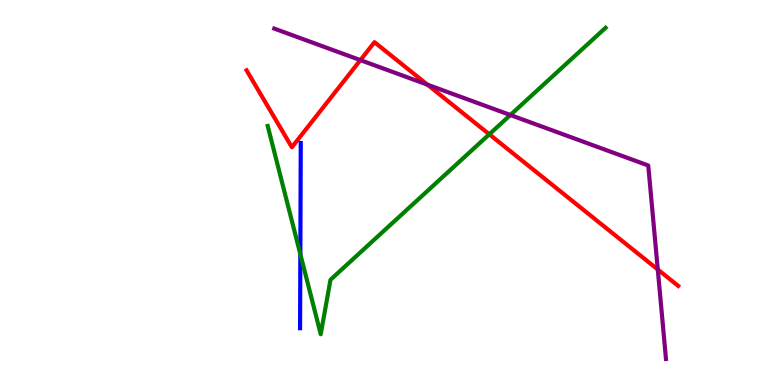[{'lines': ['blue', 'red'], 'intersections': []}, {'lines': ['green', 'red'], 'intersections': [{'x': 6.31, 'y': 6.51}]}, {'lines': ['purple', 'red'], 'intersections': [{'x': 4.65, 'y': 8.44}, {'x': 5.52, 'y': 7.8}, {'x': 8.49, 'y': 3.0}]}, {'lines': ['blue', 'green'], 'intersections': [{'x': 3.88, 'y': 3.4}]}, {'lines': ['blue', 'purple'], 'intersections': []}, {'lines': ['green', 'purple'], 'intersections': [{'x': 6.59, 'y': 7.01}]}]